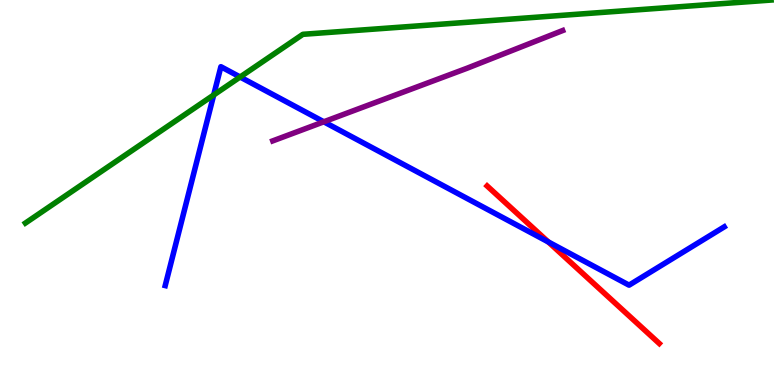[{'lines': ['blue', 'red'], 'intersections': [{'x': 7.07, 'y': 3.72}]}, {'lines': ['green', 'red'], 'intersections': []}, {'lines': ['purple', 'red'], 'intersections': []}, {'lines': ['blue', 'green'], 'intersections': [{'x': 2.76, 'y': 7.53}, {'x': 3.1, 'y': 8.0}]}, {'lines': ['blue', 'purple'], 'intersections': [{'x': 4.18, 'y': 6.84}]}, {'lines': ['green', 'purple'], 'intersections': []}]